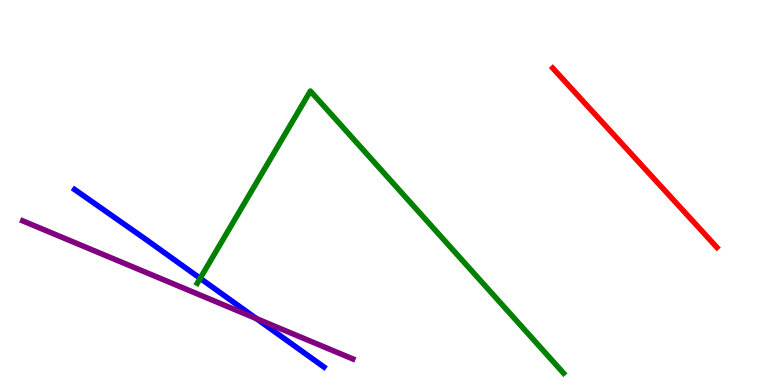[{'lines': ['blue', 'red'], 'intersections': []}, {'lines': ['green', 'red'], 'intersections': []}, {'lines': ['purple', 'red'], 'intersections': []}, {'lines': ['blue', 'green'], 'intersections': [{'x': 2.58, 'y': 2.77}]}, {'lines': ['blue', 'purple'], 'intersections': [{'x': 3.31, 'y': 1.73}]}, {'lines': ['green', 'purple'], 'intersections': []}]